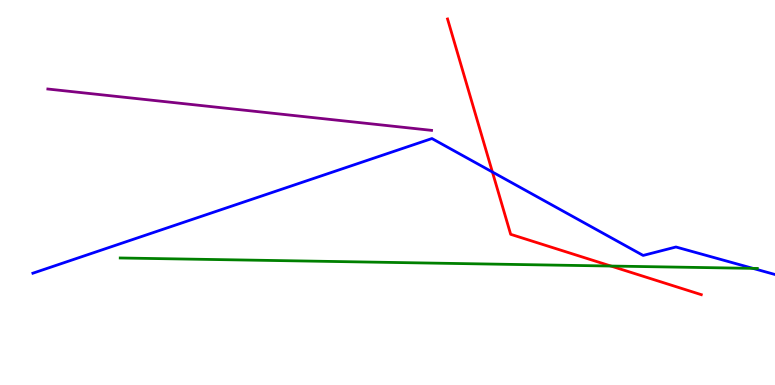[{'lines': ['blue', 'red'], 'intersections': [{'x': 6.35, 'y': 5.53}]}, {'lines': ['green', 'red'], 'intersections': [{'x': 7.88, 'y': 3.09}]}, {'lines': ['purple', 'red'], 'intersections': []}, {'lines': ['blue', 'green'], 'intersections': [{'x': 9.72, 'y': 3.03}]}, {'lines': ['blue', 'purple'], 'intersections': []}, {'lines': ['green', 'purple'], 'intersections': []}]